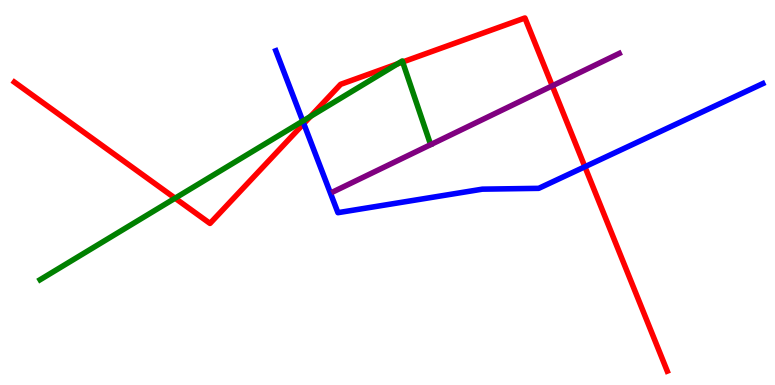[{'lines': ['blue', 'red'], 'intersections': [{'x': 3.92, 'y': 6.79}, {'x': 7.55, 'y': 5.67}]}, {'lines': ['green', 'red'], 'intersections': [{'x': 2.26, 'y': 4.85}, {'x': 4.01, 'y': 6.98}, {'x': 5.13, 'y': 8.34}, {'x': 5.2, 'y': 8.39}]}, {'lines': ['purple', 'red'], 'intersections': [{'x': 7.13, 'y': 7.77}]}, {'lines': ['blue', 'green'], 'intersections': [{'x': 3.91, 'y': 6.86}]}, {'lines': ['blue', 'purple'], 'intersections': []}, {'lines': ['green', 'purple'], 'intersections': []}]